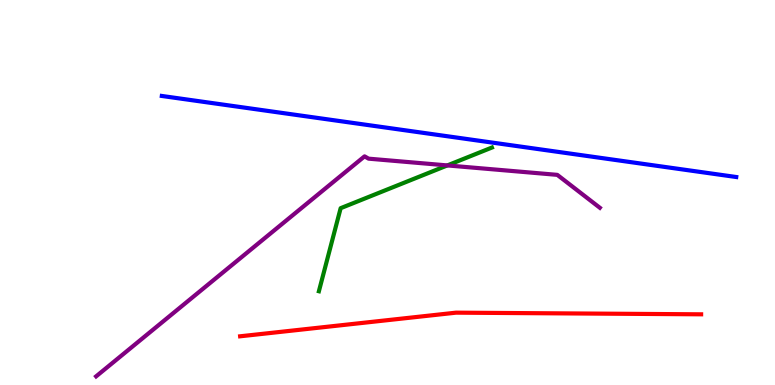[{'lines': ['blue', 'red'], 'intersections': []}, {'lines': ['green', 'red'], 'intersections': []}, {'lines': ['purple', 'red'], 'intersections': []}, {'lines': ['blue', 'green'], 'intersections': []}, {'lines': ['blue', 'purple'], 'intersections': []}, {'lines': ['green', 'purple'], 'intersections': [{'x': 5.77, 'y': 5.7}]}]